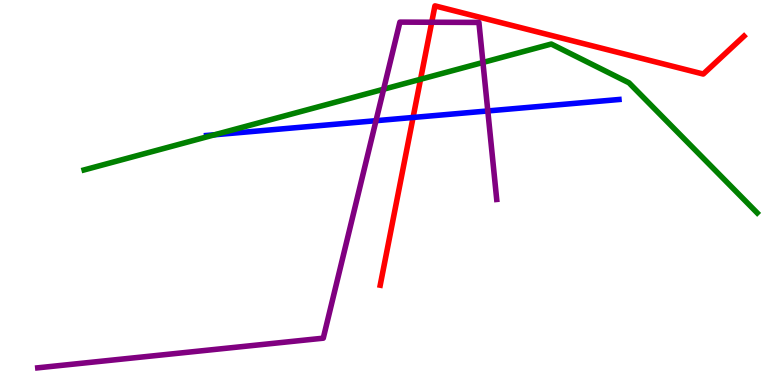[{'lines': ['blue', 'red'], 'intersections': [{'x': 5.33, 'y': 6.95}]}, {'lines': ['green', 'red'], 'intersections': [{'x': 5.43, 'y': 7.94}]}, {'lines': ['purple', 'red'], 'intersections': [{'x': 5.57, 'y': 9.42}]}, {'lines': ['blue', 'green'], 'intersections': [{'x': 2.77, 'y': 6.5}]}, {'lines': ['blue', 'purple'], 'intersections': [{'x': 4.85, 'y': 6.87}, {'x': 6.29, 'y': 7.12}]}, {'lines': ['green', 'purple'], 'intersections': [{'x': 4.95, 'y': 7.68}, {'x': 6.23, 'y': 8.38}]}]